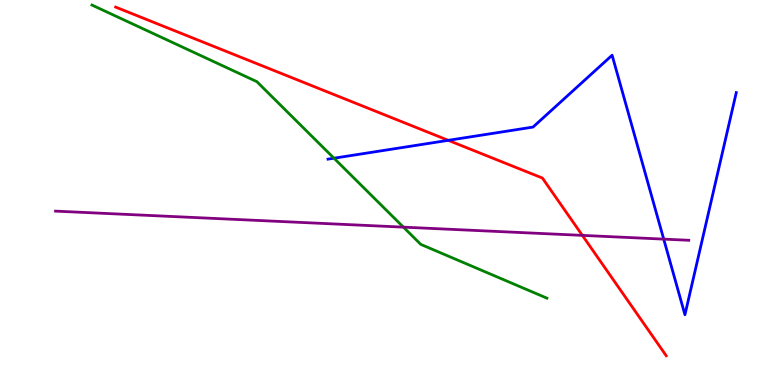[{'lines': ['blue', 'red'], 'intersections': [{'x': 5.78, 'y': 6.36}]}, {'lines': ['green', 'red'], 'intersections': []}, {'lines': ['purple', 'red'], 'intersections': [{'x': 7.51, 'y': 3.89}]}, {'lines': ['blue', 'green'], 'intersections': [{'x': 4.31, 'y': 5.89}]}, {'lines': ['blue', 'purple'], 'intersections': [{'x': 8.56, 'y': 3.79}]}, {'lines': ['green', 'purple'], 'intersections': [{'x': 5.21, 'y': 4.1}]}]